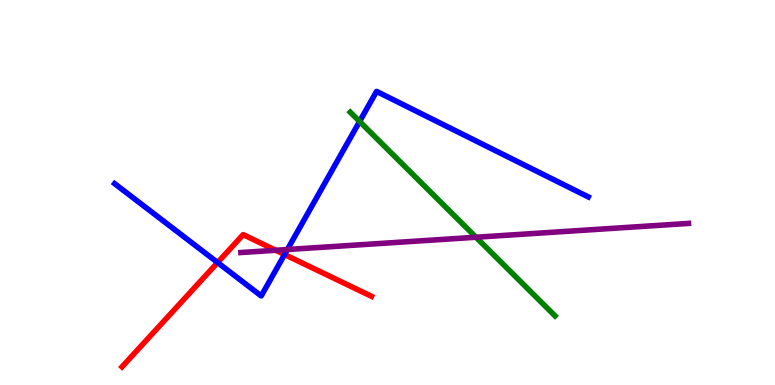[{'lines': ['blue', 'red'], 'intersections': [{'x': 2.81, 'y': 3.18}, {'x': 3.67, 'y': 3.39}]}, {'lines': ['green', 'red'], 'intersections': []}, {'lines': ['purple', 'red'], 'intersections': [{'x': 3.56, 'y': 3.5}]}, {'lines': ['blue', 'green'], 'intersections': [{'x': 4.64, 'y': 6.84}]}, {'lines': ['blue', 'purple'], 'intersections': [{'x': 3.71, 'y': 3.52}]}, {'lines': ['green', 'purple'], 'intersections': [{'x': 6.14, 'y': 3.84}]}]